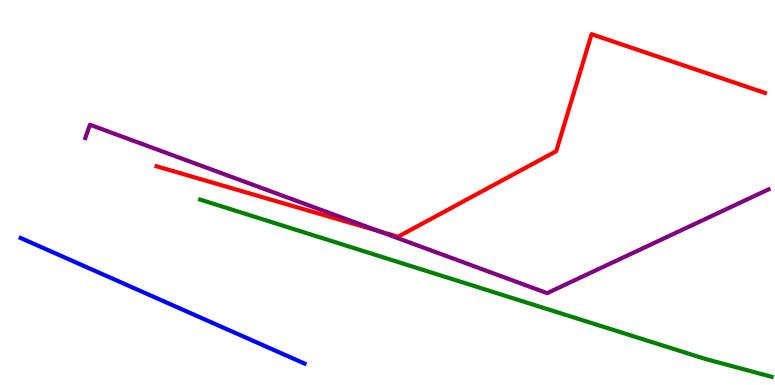[{'lines': ['blue', 'red'], 'intersections': []}, {'lines': ['green', 'red'], 'intersections': []}, {'lines': ['purple', 'red'], 'intersections': [{'x': 4.89, 'y': 4.0}]}, {'lines': ['blue', 'green'], 'intersections': []}, {'lines': ['blue', 'purple'], 'intersections': []}, {'lines': ['green', 'purple'], 'intersections': []}]